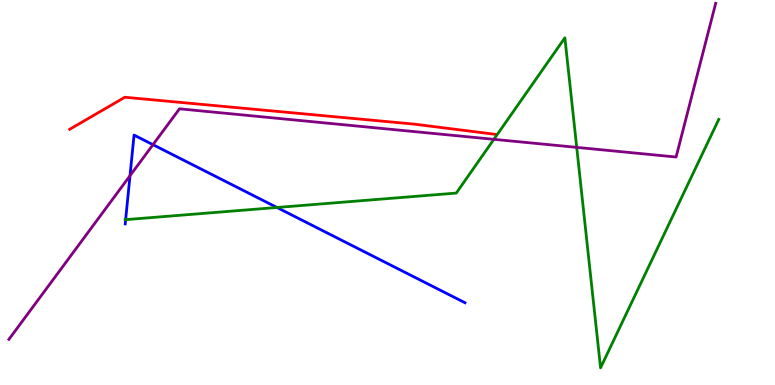[{'lines': ['blue', 'red'], 'intersections': []}, {'lines': ['green', 'red'], 'intersections': []}, {'lines': ['purple', 'red'], 'intersections': []}, {'lines': ['blue', 'green'], 'intersections': [{'x': 1.62, 'y': 4.3}, {'x': 3.57, 'y': 4.61}]}, {'lines': ['blue', 'purple'], 'intersections': [{'x': 1.68, 'y': 5.44}, {'x': 1.97, 'y': 6.24}]}, {'lines': ['green', 'purple'], 'intersections': [{'x': 6.37, 'y': 6.38}, {'x': 7.44, 'y': 6.17}]}]